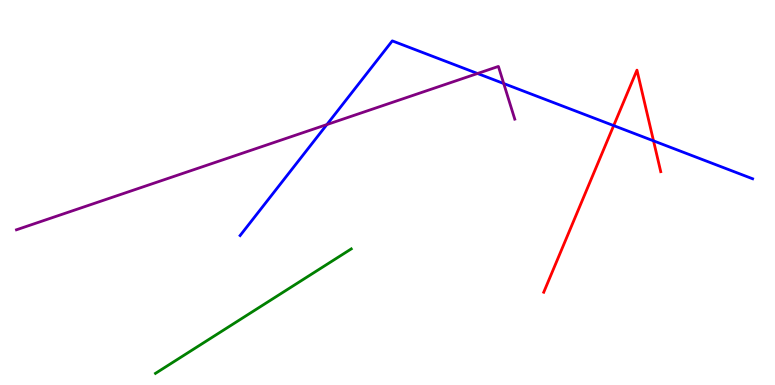[{'lines': ['blue', 'red'], 'intersections': [{'x': 7.92, 'y': 6.74}, {'x': 8.43, 'y': 6.34}]}, {'lines': ['green', 'red'], 'intersections': []}, {'lines': ['purple', 'red'], 'intersections': []}, {'lines': ['blue', 'green'], 'intersections': []}, {'lines': ['blue', 'purple'], 'intersections': [{'x': 4.22, 'y': 6.76}, {'x': 6.16, 'y': 8.09}, {'x': 6.5, 'y': 7.83}]}, {'lines': ['green', 'purple'], 'intersections': []}]